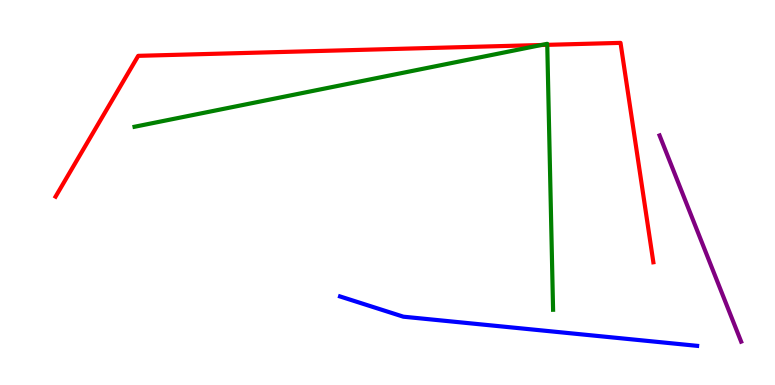[{'lines': ['blue', 'red'], 'intersections': []}, {'lines': ['green', 'red'], 'intersections': [{'x': 6.98, 'y': 8.83}, {'x': 7.06, 'y': 8.84}]}, {'lines': ['purple', 'red'], 'intersections': []}, {'lines': ['blue', 'green'], 'intersections': []}, {'lines': ['blue', 'purple'], 'intersections': []}, {'lines': ['green', 'purple'], 'intersections': []}]